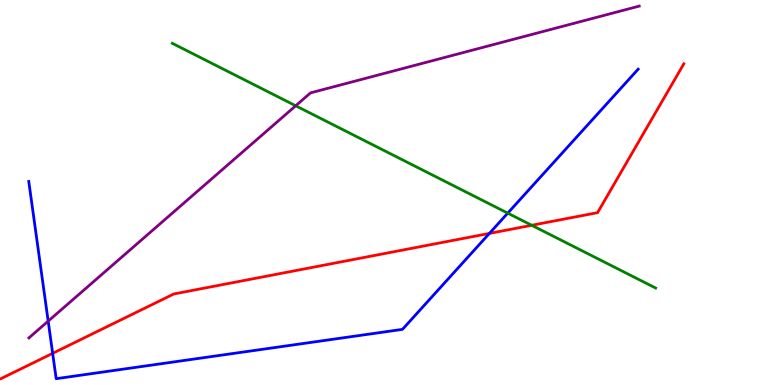[{'lines': ['blue', 'red'], 'intersections': [{'x': 0.679, 'y': 0.823}, {'x': 6.31, 'y': 3.94}]}, {'lines': ['green', 'red'], 'intersections': [{'x': 6.86, 'y': 4.15}]}, {'lines': ['purple', 'red'], 'intersections': []}, {'lines': ['blue', 'green'], 'intersections': [{'x': 6.55, 'y': 4.46}]}, {'lines': ['blue', 'purple'], 'intersections': [{'x': 0.622, 'y': 1.66}]}, {'lines': ['green', 'purple'], 'intersections': [{'x': 3.82, 'y': 7.25}]}]